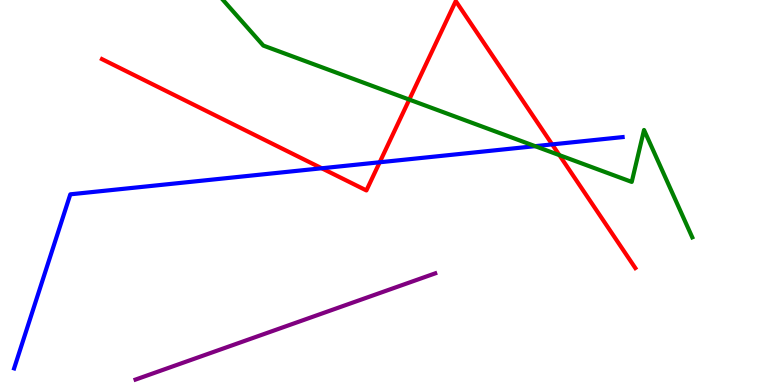[{'lines': ['blue', 'red'], 'intersections': [{'x': 4.15, 'y': 5.63}, {'x': 4.9, 'y': 5.79}, {'x': 7.12, 'y': 6.25}]}, {'lines': ['green', 'red'], 'intersections': [{'x': 5.28, 'y': 7.41}, {'x': 7.22, 'y': 5.97}]}, {'lines': ['purple', 'red'], 'intersections': []}, {'lines': ['blue', 'green'], 'intersections': [{'x': 6.9, 'y': 6.2}]}, {'lines': ['blue', 'purple'], 'intersections': []}, {'lines': ['green', 'purple'], 'intersections': []}]